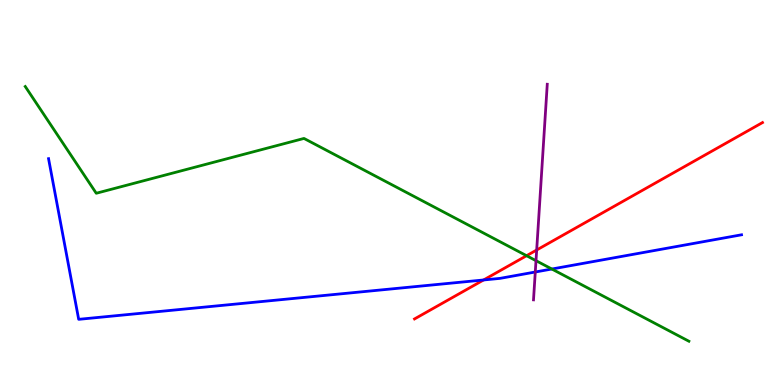[{'lines': ['blue', 'red'], 'intersections': [{'x': 6.24, 'y': 2.73}]}, {'lines': ['green', 'red'], 'intersections': [{'x': 6.79, 'y': 3.36}]}, {'lines': ['purple', 'red'], 'intersections': [{'x': 6.92, 'y': 3.51}]}, {'lines': ['blue', 'green'], 'intersections': [{'x': 7.12, 'y': 3.01}]}, {'lines': ['blue', 'purple'], 'intersections': [{'x': 6.91, 'y': 2.93}]}, {'lines': ['green', 'purple'], 'intersections': [{'x': 6.92, 'y': 3.23}]}]